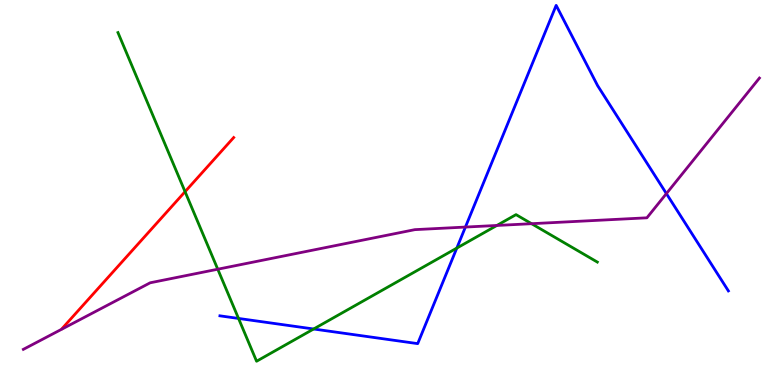[{'lines': ['blue', 'red'], 'intersections': []}, {'lines': ['green', 'red'], 'intersections': [{'x': 2.39, 'y': 5.02}]}, {'lines': ['purple', 'red'], 'intersections': []}, {'lines': ['blue', 'green'], 'intersections': [{'x': 3.08, 'y': 1.73}, {'x': 4.05, 'y': 1.45}, {'x': 5.89, 'y': 3.56}]}, {'lines': ['blue', 'purple'], 'intersections': [{'x': 6.01, 'y': 4.1}, {'x': 8.6, 'y': 4.97}]}, {'lines': ['green', 'purple'], 'intersections': [{'x': 2.81, 'y': 3.01}, {'x': 6.41, 'y': 4.14}, {'x': 6.86, 'y': 4.19}]}]